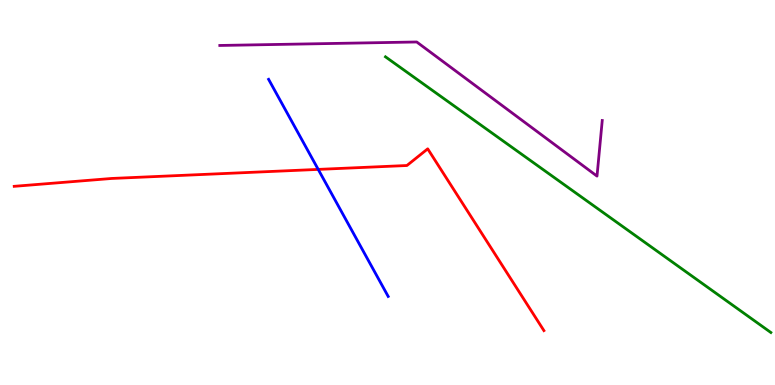[{'lines': ['blue', 'red'], 'intersections': [{'x': 4.11, 'y': 5.6}]}, {'lines': ['green', 'red'], 'intersections': []}, {'lines': ['purple', 'red'], 'intersections': []}, {'lines': ['blue', 'green'], 'intersections': []}, {'lines': ['blue', 'purple'], 'intersections': []}, {'lines': ['green', 'purple'], 'intersections': []}]